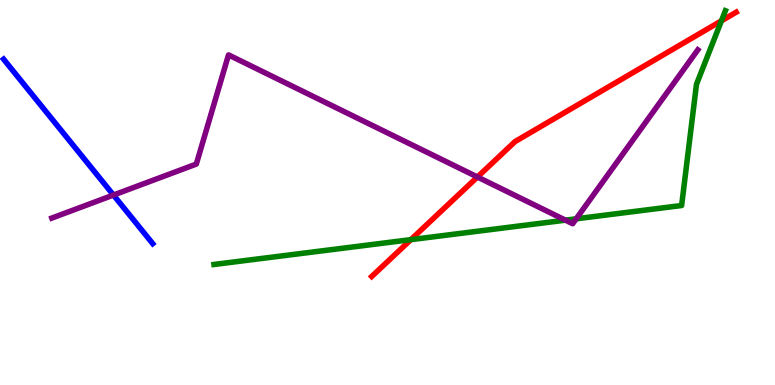[{'lines': ['blue', 'red'], 'intersections': []}, {'lines': ['green', 'red'], 'intersections': [{'x': 5.3, 'y': 3.78}, {'x': 9.31, 'y': 9.46}]}, {'lines': ['purple', 'red'], 'intersections': [{'x': 6.16, 'y': 5.4}]}, {'lines': ['blue', 'green'], 'intersections': []}, {'lines': ['blue', 'purple'], 'intersections': [{'x': 1.46, 'y': 4.93}]}, {'lines': ['green', 'purple'], 'intersections': [{'x': 7.3, 'y': 4.28}, {'x': 7.43, 'y': 4.32}]}]